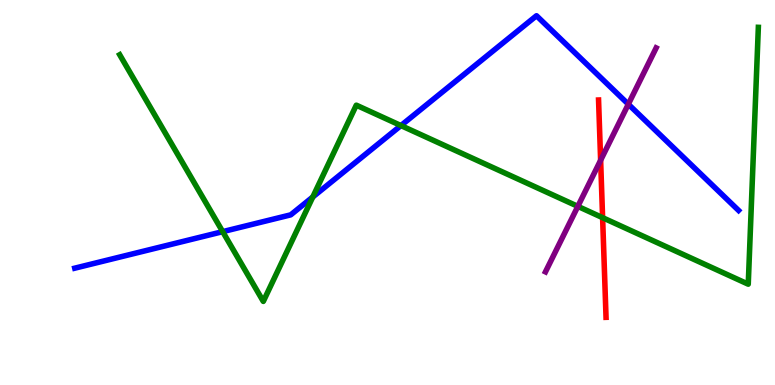[{'lines': ['blue', 'red'], 'intersections': []}, {'lines': ['green', 'red'], 'intersections': [{'x': 7.78, 'y': 4.35}]}, {'lines': ['purple', 'red'], 'intersections': [{'x': 7.75, 'y': 5.84}]}, {'lines': ['blue', 'green'], 'intersections': [{'x': 2.87, 'y': 3.98}, {'x': 4.04, 'y': 4.88}, {'x': 5.17, 'y': 6.74}]}, {'lines': ['blue', 'purple'], 'intersections': [{'x': 8.11, 'y': 7.29}]}, {'lines': ['green', 'purple'], 'intersections': [{'x': 7.46, 'y': 4.64}]}]